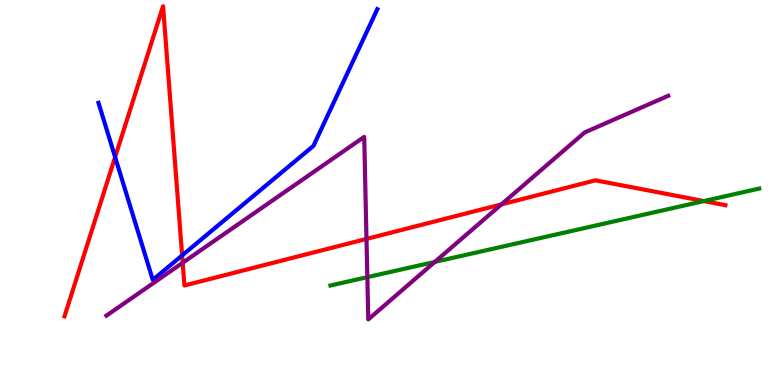[{'lines': ['blue', 'red'], 'intersections': [{'x': 1.49, 'y': 5.92}, {'x': 2.35, 'y': 3.37}]}, {'lines': ['green', 'red'], 'intersections': [{'x': 9.08, 'y': 4.78}]}, {'lines': ['purple', 'red'], 'intersections': [{'x': 2.36, 'y': 3.17}, {'x': 4.73, 'y': 3.79}, {'x': 6.47, 'y': 4.69}]}, {'lines': ['blue', 'green'], 'intersections': []}, {'lines': ['blue', 'purple'], 'intersections': []}, {'lines': ['green', 'purple'], 'intersections': [{'x': 4.74, 'y': 2.8}, {'x': 5.61, 'y': 3.2}]}]